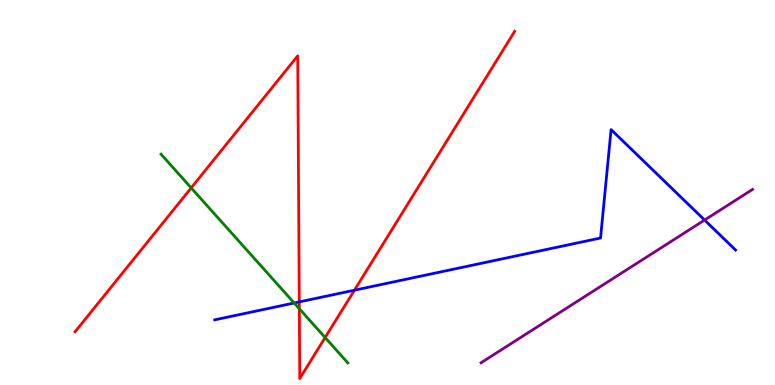[{'lines': ['blue', 'red'], 'intersections': [{'x': 3.86, 'y': 2.16}, {'x': 4.57, 'y': 2.46}]}, {'lines': ['green', 'red'], 'intersections': [{'x': 2.47, 'y': 5.12}, {'x': 3.86, 'y': 1.98}, {'x': 4.2, 'y': 1.23}]}, {'lines': ['purple', 'red'], 'intersections': []}, {'lines': ['blue', 'green'], 'intersections': [{'x': 3.8, 'y': 2.13}]}, {'lines': ['blue', 'purple'], 'intersections': [{'x': 9.09, 'y': 4.28}]}, {'lines': ['green', 'purple'], 'intersections': []}]